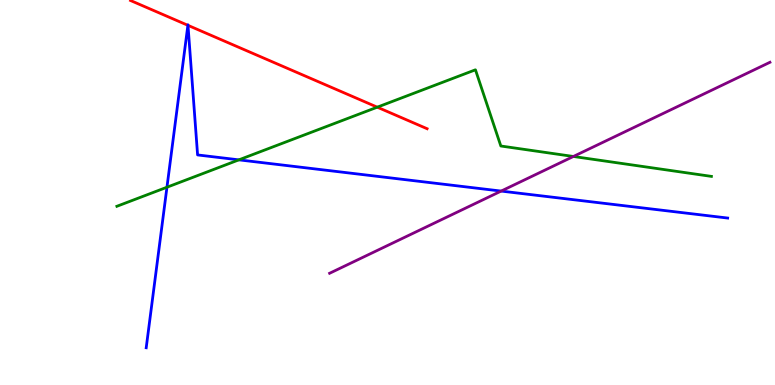[{'lines': ['blue', 'red'], 'intersections': [{'x': 2.42, 'y': 9.34}, {'x': 2.43, 'y': 9.34}]}, {'lines': ['green', 'red'], 'intersections': [{'x': 4.87, 'y': 7.22}]}, {'lines': ['purple', 'red'], 'intersections': []}, {'lines': ['blue', 'green'], 'intersections': [{'x': 2.15, 'y': 5.14}, {'x': 3.08, 'y': 5.85}]}, {'lines': ['blue', 'purple'], 'intersections': [{'x': 6.47, 'y': 5.04}]}, {'lines': ['green', 'purple'], 'intersections': [{'x': 7.4, 'y': 5.94}]}]